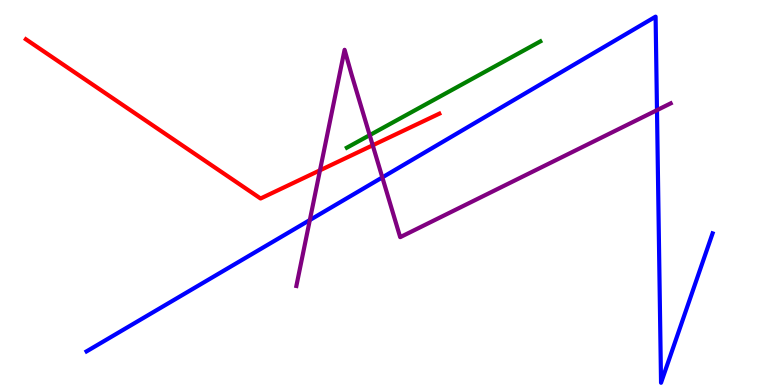[{'lines': ['blue', 'red'], 'intersections': []}, {'lines': ['green', 'red'], 'intersections': []}, {'lines': ['purple', 'red'], 'intersections': [{'x': 4.13, 'y': 5.58}, {'x': 4.81, 'y': 6.23}]}, {'lines': ['blue', 'green'], 'intersections': []}, {'lines': ['blue', 'purple'], 'intersections': [{'x': 4.0, 'y': 4.28}, {'x': 4.93, 'y': 5.39}, {'x': 8.48, 'y': 7.14}]}, {'lines': ['green', 'purple'], 'intersections': [{'x': 4.77, 'y': 6.49}]}]